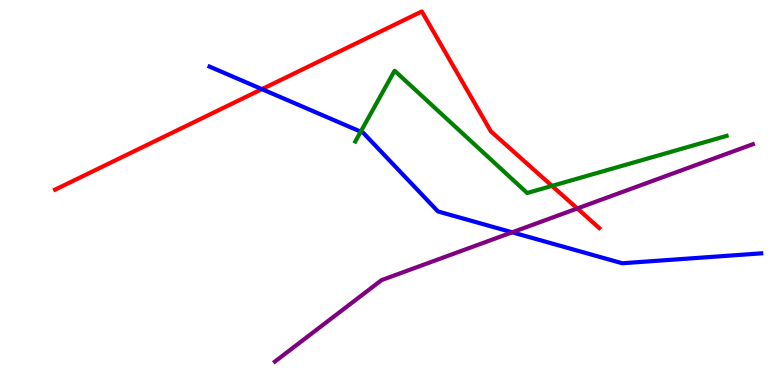[{'lines': ['blue', 'red'], 'intersections': [{'x': 3.38, 'y': 7.68}]}, {'lines': ['green', 'red'], 'intersections': [{'x': 7.12, 'y': 5.17}]}, {'lines': ['purple', 'red'], 'intersections': [{'x': 7.45, 'y': 4.59}]}, {'lines': ['blue', 'green'], 'intersections': [{'x': 4.65, 'y': 6.58}]}, {'lines': ['blue', 'purple'], 'intersections': [{'x': 6.61, 'y': 3.97}]}, {'lines': ['green', 'purple'], 'intersections': []}]